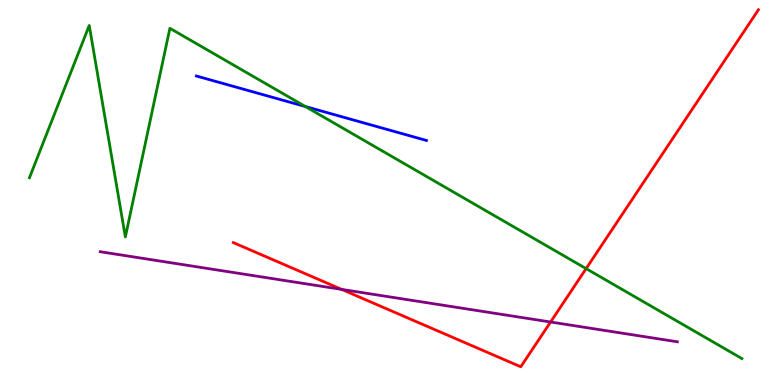[{'lines': ['blue', 'red'], 'intersections': []}, {'lines': ['green', 'red'], 'intersections': [{'x': 7.56, 'y': 3.02}]}, {'lines': ['purple', 'red'], 'intersections': [{'x': 4.41, 'y': 2.48}, {'x': 7.1, 'y': 1.64}]}, {'lines': ['blue', 'green'], 'intersections': [{'x': 3.94, 'y': 7.23}]}, {'lines': ['blue', 'purple'], 'intersections': []}, {'lines': ['green', 'purple'], 'intersections': []}]